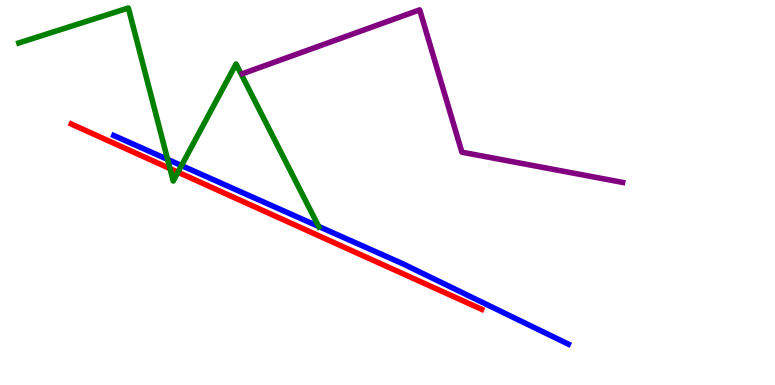[{'lines': ['blue', 'red'], 'intersections': []}, {'lines': ['green', 'red'], 'intersections': [{'x': 2.19, 'y': 5.62}, {'x': 2.3, 'y': 5.53}]}, {'lines': ['purple', 'red'], 'intersections': []}, {'lines': ['blue', 'green'], 'intersections': [{'x': 2.16, 'y': 5.86}, {'x': 2.34, 'y': 5.7}, {'x': 4.11, 'y': 4.12}]}, {'lines': ['blue', 'purple'], 'intersections': []}, {'lines': ['green', 'purple'], 'intersections': []}]